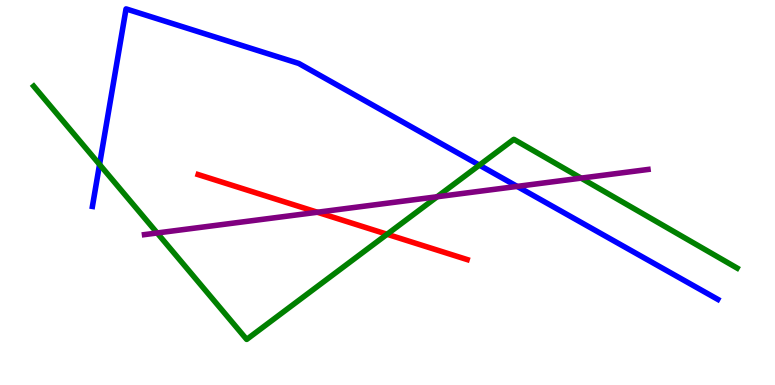[{'lines': ['blue', 'red'], 'intersections': []}, {'lines': ['green', 'red'], 'intersections': [{'x': 4.99, 'y': 3.92}]}, {'lines': ['purple', 'red'], 'intersections': [{'x': 4.1, 'y': 4.49}]}, {'lines': ['blue', 'green'], 'intersections': [{'x': 1.28, 'y': 5.73}, {'x': 6.19, 'y': 5.71}]}, {'lines': ['blue', 'purple'], 'intersections': [{'x': 6.67, 'y': 5.16}]}, {'lines': ['green', 'purple'], 'intersections': [{'x': 2.03, 'y': 3.95}, {'x': 5.64, 'y': 4.89}, {'x': 7.5, 'y': 5.37}]}]